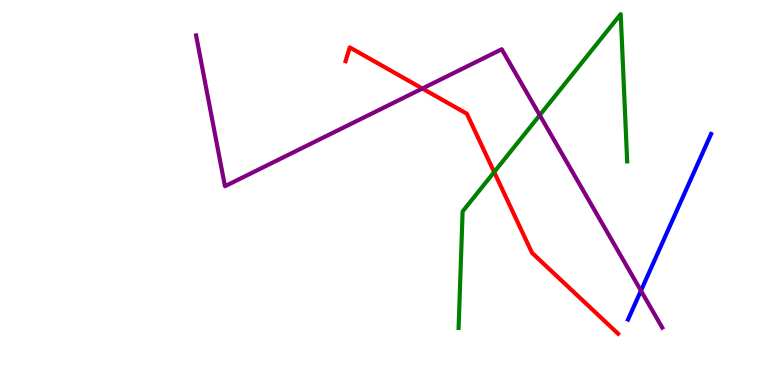[{'lines': ['blue', 'red'], 'intersections': []}, {'lines': ['green', 'red'], 'intersections': [{'x': 6.38, 'y': 5.53}]}, {'lines': ['purple', 'red'], 'intersections': [{'x': 5.45, 'y': 7.7}]}, {'lines': ['blue', 'green'], 'intersections': []}, {'lines': ['blue', 'purple'], 'intersections': [{'x': 8.27, 'y': 2.45}]}, {'lines': ['green', 'purple'], 'intersections': [{'x': 6.96, 'y': 7.01}]}]